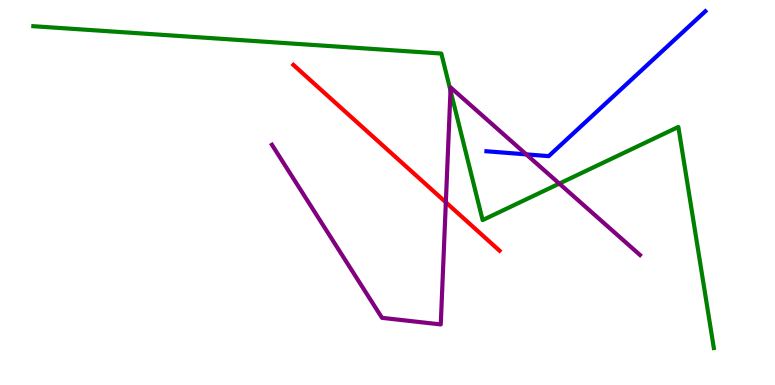[{'lines': ['blue', 'red'], 'intersections': []}, {'lines': ['green', 'red'], 'intersections': []}, {'lines': ['purple', 'red'], 'intersections': [{'x': 5.75, 'y': 4.75}]}, {'lines': ['blue', 'green'], 'intersections': []}, {'lines': ['blue', 'purple'], 'intersections': [{'x': 6.79, 'y': 5.99}]}, {'lines': ['green', 'purple'], 'intersections': [{'x': 5.81, 'y': 7.65}, {'x': 7.22, 'y': 5.23}]}]